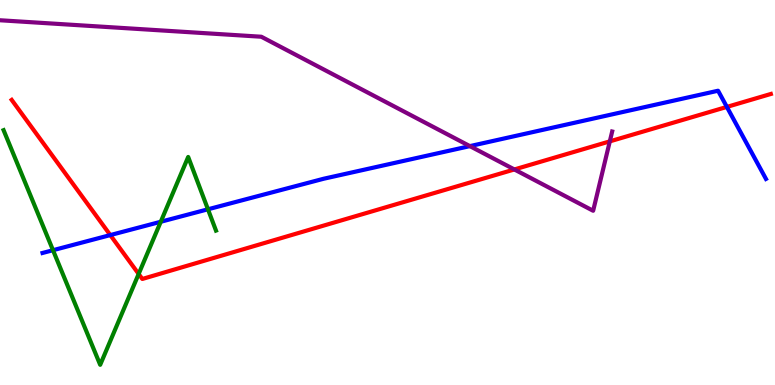[{'lines': ['blue', 'red'], 'intersections': [{'x': 1.42, 'y': 3.89}, {'x': 9.38, 'y': 7.22}]}, {'lines': ['green', 'red'], 'intersections': [{'x': 1.79, 'y': 2.88}]}, {'lines': ['purple', 'red'], 'intersections': [{'x': 6.64, 'y': 5.6}, {'x': 7.87, 'y': 6.33}]}, {'lines': ['blue', 'green'], 'intersections': [{'x': 0.684, 'y': 3.5}, {'x': 2.07, 'y': 4.24}, {'x': 2.68, 'y': 4.56}]}, {'lines': ['blue', 'purple'], 'intersections': [{'x': 6.06, 'y': 6.2}]}, {'lines': ['green', 'purple'], 'intersections': []}]